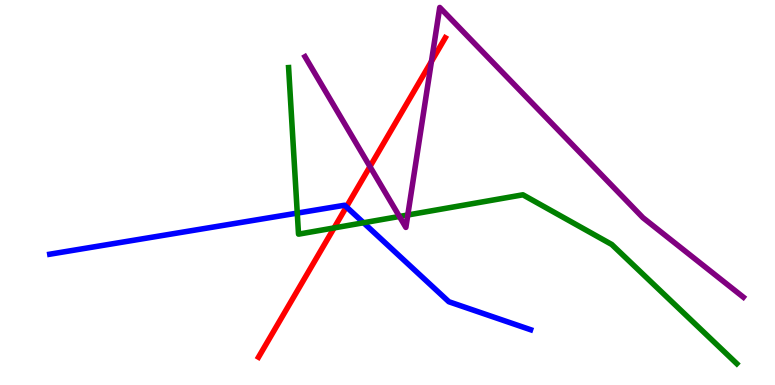[{'lines': ['blue', 'red'], 'intersections': [{'x': 4.47, 'y': 4.63}]}, {'lines': ['green', 'red'], 'intersections': [{'x': 4.31, 'y': 4.08}]}, {'lines': ['purple', 'red'], 'intersections': [{'x': 4.77, 'y': 5.67}, {'x': 5.57, 'y': 8.4}]}, {'lines': ['blue', 'green'], 'intersections': [{'x': 3.84, 'y': 4.46}, {'x': 4.69, 'y': 4.21}]}, {'lines': ['blue', 'purple'], 'intersections': []}, {'lines': ['green', 'purple'], 'intersections': [{'x': 5.15, 'y': 4.38}, {'x': 5.26, 'y': 4.42}]}]